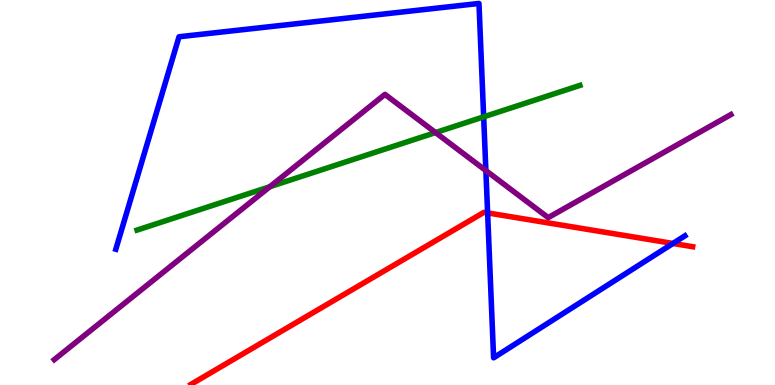[{'lines': ['blue', 'red'], 'intersections': [{'x': 6.29, 'y': 4.47}, {'x': 8.68, 'y': 3.68}]}, {'lines': ['green', 'red'], 'intersections': []}, {'lines': ['purple', 'red'], 'intersections': []}, {'lines': ['blue', 'green'], 'intersections': [{'x': 6.24, 'y': 6.96}]}, {'lines': ['blue', 'purple'], 'intersections': [{'x': 6.27, 'y': 5.57}]}, {'lines': ['green', 'purple'], 'intersections': [{'x': 3.48, 'y': 5.15}, {'x': 5.62, 'y': 6.56}]}]